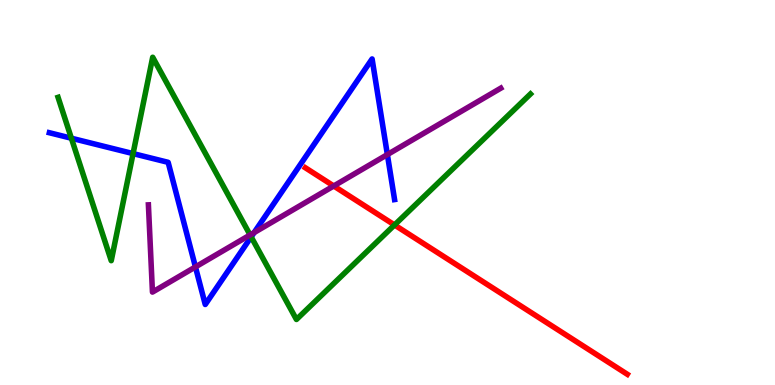[{'lines': ['blue', 'red'], 'intersections': []}, {'lines': ['green', 'red'], 'intersections': [{'x': 5.09, 'y': 4.16}]}, {'lines': ['purple', 'red'], 'intersections': [{'x': 4.31, 'y': 5.17}]}, {'lines': ['blue', 'green'], 'intersections': [{'x': 0.921, 'y': 6.41}, {'x': 1.72, 'y': 6.01}, {'x': 3.24, 'y': 3.85}]}, {'lines': ['blue', 'purple'], 'intersections': [{'x': 2.52, 'y': 3.07}, {'x': 3.28, 'y': 3.96}, {'x': 5.0, 'y': 5.99}]}, {'lines': ['green', 'purple'], 'intersections': [{'x': 3.23, 'y': 3.9}]}]